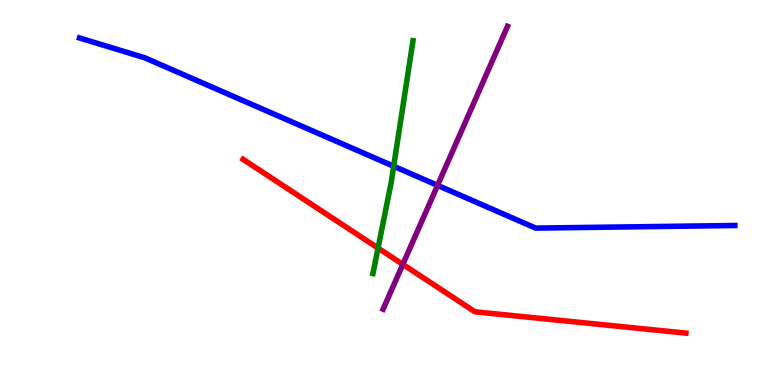[{'lines': ['blue', 'red'], 'intersections': []}, {'lines': ['green', 'red'], 'intersections': [{'x': 4.88, 'y': 3.56}]}, {'lines': ['purple', 'red'], 'intersections': [{'x': 5.2, 'y': 3.13}]}, {'lines': ['blue', 'green'], 'intersections': [{'x': 5.08, 'y': 5.68}]}, {'lines': ['blue', 'purple'], 'intersections': [{'x': 5.65, 'y': 5.19}]}, {'lines': ['green', 'purple'], 'intersections': []}]